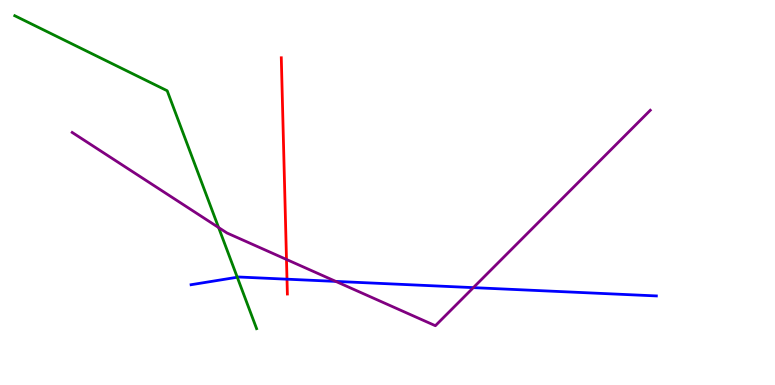[{'lines': ['blue', 'red'], 'intersections': [{'x': 3.7, 'y': 2.75}]}, {'lines': ['green', 'red'], 'intersections': []}, {'lines': ['purple', 'red'], 'intersections': [{'x': 3.7, 'y': 3.26}]}, {'lines': ['blue', 'green'], 'intersections': [{'x': 3.06, 'y': 2.8}]}, {'lines': ['blue', 'purple'], 'intersections': [{'x': 4.33, 'y': 2.69}, {'x': 6.11, 'y': 2.53}]}, {'lines': ['green', 'purple'], 'intersections': [{'x': 2.82, 'y': 4.09}]}]